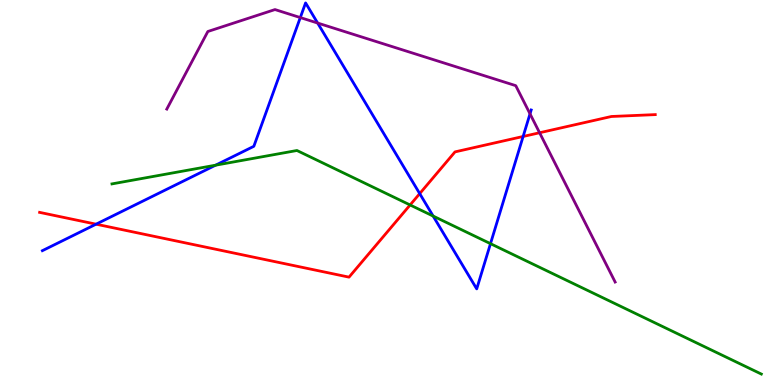[{'lines': ['blue', 'red'], 'intersections': [{'x': 1.24, 'y': 4.18}, {'x': 5.42, 'y': 4.97}, {'x': 6.75, 'y': 6.46}]}, {'lines': ['green', 'red'], 'intersections': [{'x': 5.29, 'y': 4.68}]}, {'lines': ['purple', 'red'], 'intersections': [{'x': 6.96, 'y': 6.55}]}, {'lines': ['blue', 'green'], 'intersections': [{'x': 2.78, 'y': 5.71}, {'x': 5.59, 'y': 4.39}, {'x': 6.33, 'y': 3.67}]}, {'lines': ['blue', 'purple'], 'intersections': [{'x': 3.87, 'y': 9.54}, {'x': 4.1, 'y': 9.4}, {'x': 6.84, 'y': 7.04}]}, {'lines': ['green', 'purple'], 'intersections': []}]